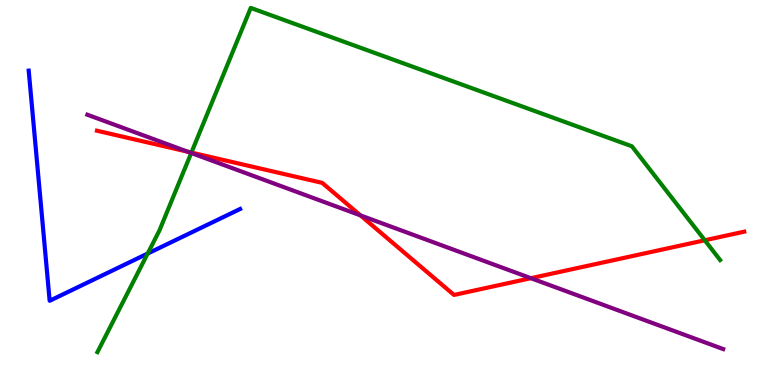[{'lines': ['blue', 'red'], 'intersections': []}, {'lines': ['green', 'red'], 'intersections': [{'x': 2.47, 'y': 6.04}, {'x': 9.09, 'y': 3.76}]}, {'lines': ['purple', 'red'], 'intersections': [{'x': 2.42, 'y': 6.06}, {'x': 4.65, 'y': 4.41}, {'x': 6.85, 'y': 2.77}]}, {'lines': ['blue', 'green'], 'intersections': [{'x': 1.91, 'y': 3.41}]}, {'lines': ['blue', 'purple'], 'intersections': []}, {'lines': ['green', 'purple'], 'intersections': [{'x': 2.47, 'y': 6.03}]}]